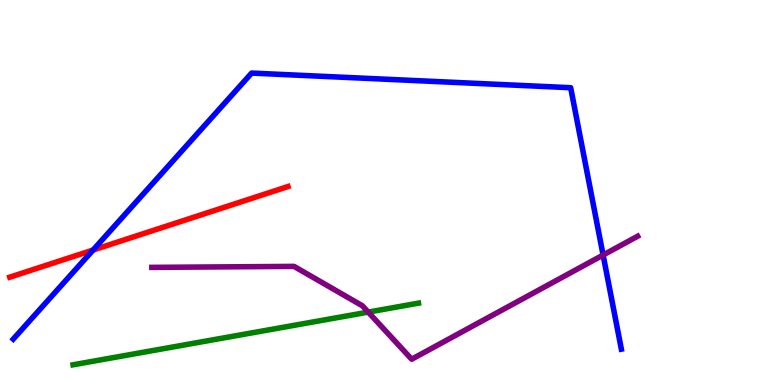[{'lines': ['blue', 'red'], 'intersections': [{'x': 1.2, 'y': 3.51}]}, {'lines': ['green', 'red'], 'intersections': []}, {'lines': ['purple', 'red'], 'intersections': []}, {'lines': ['blue', 'green'], 'intersections': []}, {'lines': ['blue', 'purple'], 'intersections': [{'x': 7.78, 'y': 3.38}]}, {'lines': ['green', 'purple'], 'intersections': [{'x': 4.75, 'y': 1.89}]}]